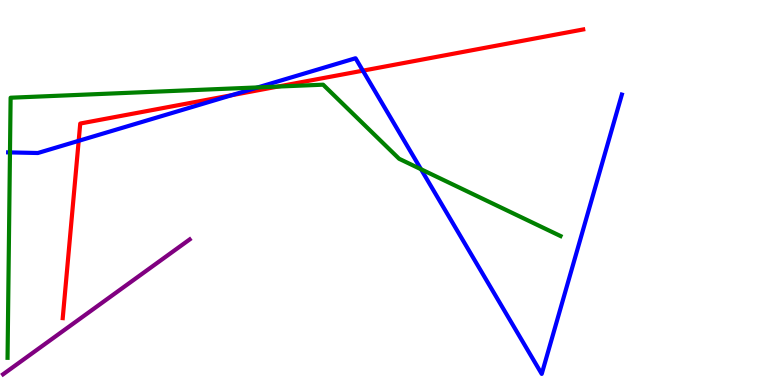[{'lines': ['blue', 'red'], 'intersections': [{'x': 1.02, 'y': 6.34}, {'x': 2.99, 'y': 7.53}, {'x': 4.68, 'y': 8.16}]}, {'lines': ['green', 'red'], 'intersections': [{'x': 3.59, 'y': 7.75}]}, {'lines': ['purple', 'red'], 'intersections': []}, {'lines': ['blue', 'green'], 'intersections': [{'x': 0.129, 'y': 6.04}, {'x': 3.33, 'y': 7.73}, {'x': 5.43, 'y': 5.6}]}, {'lines': ['blue', 'purple'], 'intersections': []}, {'lines': ['green', 'purple'], 'intersections': []}]